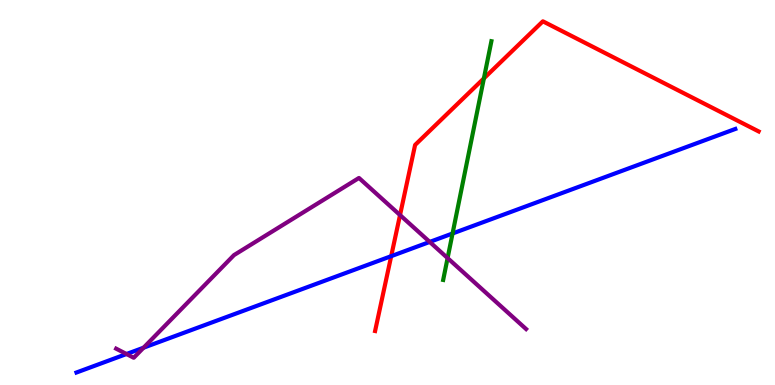[{'lines': ['blue', 'red'], 'intersections': [{'x': 5.05, 'y': 3.35}]}, {'lines': ['green', 'red'], 'intersections': [{'x': 6.24, 'y': 7.96}]}, {'lines': ['purple', 'red'], 'intersections': [{'x': 5.16, 'y': 4.41}]}, {'lines': ['blue', 'green'], 'intersections': [{'x': 5.84, 'y': 3.94}]}, {'lines': ['blue', 'purple'], 'intersections': [{'x': 1.63, 'y': 0.805}, {'x': 1.85, 'y': 0.969}, {'x': 5.54, 'y': 3.72}]}, {'lines': ['green', 'purple'], 'intersections': [{'x': 5.78, 'y': 3.3}]}]